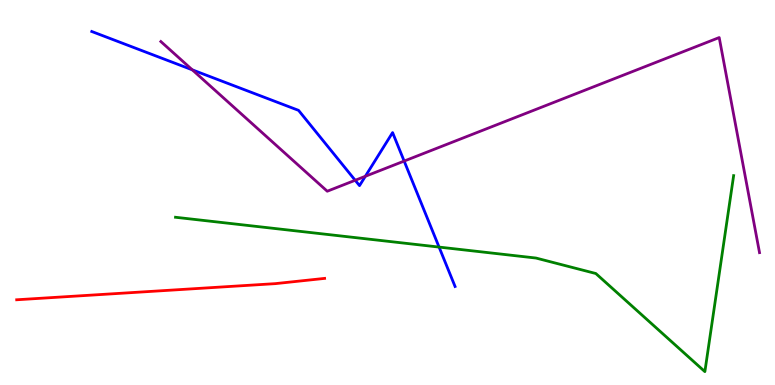[{'lines': ['blue', 'red'], 'intersections': []}, {'lines': ['green', 'red'], 'intersections': []}, {'lines': ['purple', 'red'], 'intersections': []}, {'lines': ['blue', 'green'], 'intersections': [{'x': 5.67, 'y': 3.58}]}, {'lines': ['blue', 'purple'], 'intersections': [{'x': 2.48, 'y': 8.19}, {'x': 4.58, 'y': 5.32}, {'x': 4.71, 'y': 5.42}, {'x': 5.21, 'y': 5.82}]}, {'lines': ['green', 'purple'], 'intersections': []}]